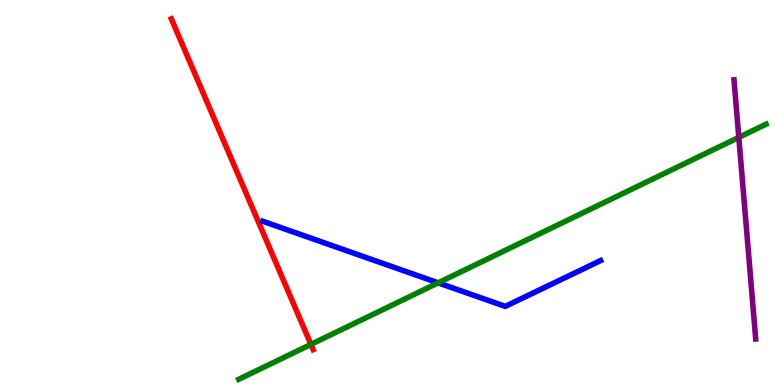[{'lines': ['blue', 'red'], 'intersections': []}, {'lines': ['green', 'red'], 'intersections': [{'x': 4.01, 'y': 1.05}]}, {'lines': ['purple', 'red'], 'intersections': []}, {'lines': ['blue', 'green'], 'intersections': [{'x': 5.65, 'y': 2.65}]}, {'lines': ['blue', 'purple'], 'intersections': []}, {'lines': ['green', 'purple'], 'intersections': [{'x': 9.53, 'y': 6.43}]}]